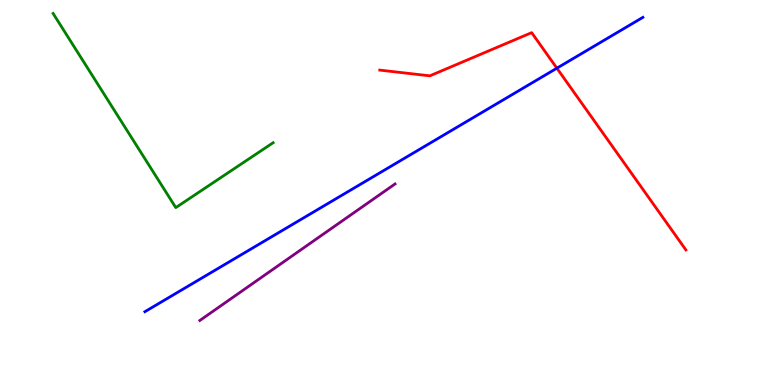[{'lines': ['blue', 'red'], 'intersections': [{'x': 7.19, 'y': 8.23}]}, {'lines': ['green', 'red'], 'intersections': []}, {'lines': ['purple', 'red'], 'intersections': []}, {'lines': ['blue', 'green'], 'intersections': []}, {'lines': ['blue', 'purple'], 'intersections': []}, {'lines': ['green', 'purple'], 'intersections': []}]